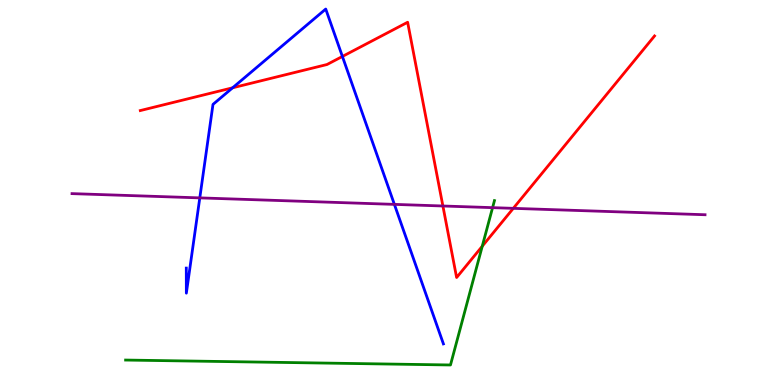[{'lines': ['blue', 'red'], 'intersections': [{'x': 3.0, 'y': 7.72}, {'x': 4.42, 'y': 8.53}]}, {'lines': ['green', 'red'], 'intersections': [{'x': 6.22, 'y': 3.6}]}, {'lines': ['purple', 'red'], 'intersections': [{'x': 5.71, 'y': 4.65}, {'x': 6.62, 'y': 4.59}]}, {'lines': ['blue', 'green'], 'intersections': []}, {'lines': ['blue', 'purple'], 'intersections': [{'x': 2.58, 'y': 4.86}, {'x': 5.09, 'y': 4.69}]}, {'lines': ['green', 'purple'], 'intersections': [{'x': 6.36, 'y': 4.61}]}]